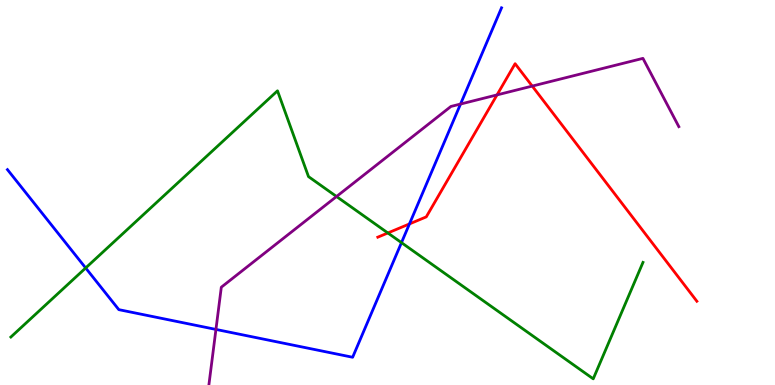[{'lines': ['blue', 'red'], 'intersections': [{'x': 5.28, 'y': 4.18}]}, {'lines': ['green', 'red'], 'intersections': [{'x': 5.0, 'y': 3.95}]}, {'lines': ['purple', 'red'], 'intersections': [{'x': 6.41, 'y': 7.53}, {'x': 6.87, 'y': 7.76}]}, {'lines': ['blue', 'green'], 'intersections': [{'x': 1.11, 'y': 3.04}, {'x': 5.18, 'y': 3.7}]}, {'lines': ['blue', 'purple'], 'intersections': [{'x': 2.79, 'y': 1.44}, {'x': 5.94, 'y': 7.3}]}, {'lines': ['green', 'purple'], 'intersections': [{'x': 4.34, 'y': 4.9}]}]